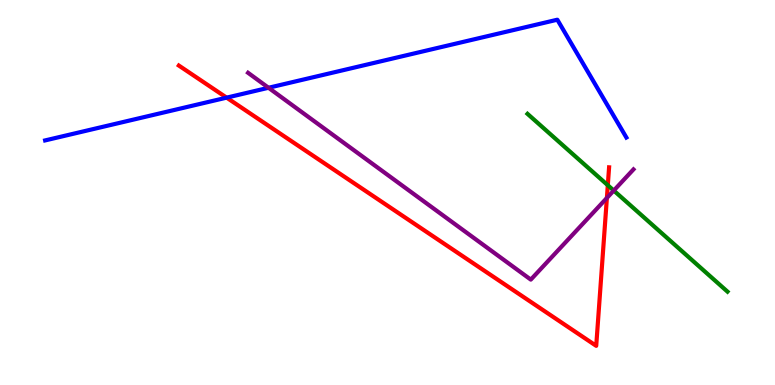[{'lines': ['blue', 'red'], 'intersections': [{'x': 2.92, 'y': 7.46}]}, {'lines': ['green', 'red'], 'intersections': [{'x': 7.84, 'y': 5.19}]}, {'lines': ['purple', 'red'], 'intersections': [{'x': 7.83, 'y': 4.86}]}, {'lines': ['blue', 'green'], 'intersections': []}, {'lines': ['blue', 'purple'], 'intersections': [{'x': 3.46, 'y': 7.72}]}, {'lines': ['green', 'purple'], 'intersections': [{'x': 7.92, 'y': 5.05}]}]